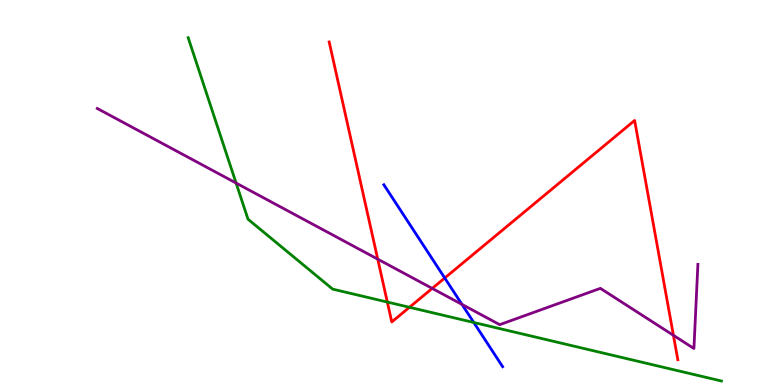[{'lines': ['blue', 'red'], 'intersections': [{'x': 5.74, 'y': 2.78}]}, {'lines': ['green', 'red'], 'intersections': [{'x': 5.0, 'y': 2.15}, {'x': 5.28, 'y': 2.02}]}, {'lines': ['purple', 'red'], 'intersections': [{'x': 4.87, 'y': 3.27}, {'x': 5.58, 'y': 2.51}, {'x': 8.69, 'y': 1.29}]}, {'lines': ['blue', 'green'], 'intersections': [{'x': 6.11, 'y': 1.62}]}, {'lines': ['blue', 'purple'], 'intersections': [{'x': 5.96, 'y': 2.09}]}, {'lines': ['green', 'purple'], 'intersections': [{'x': 3.05, 'y': 5.25}]}]